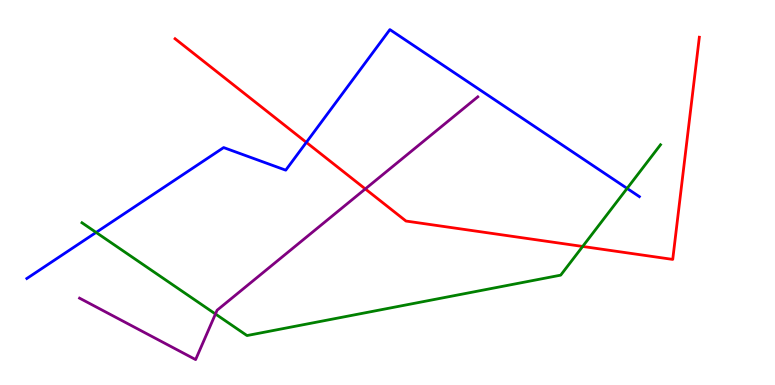[{'lines': ['blue', 'red'], 'intersections': [{'x': 3.95, 'y': 6.3}]}, {'lines': ['green', 'red'], 'intersections': [{'x': 7.52, 'y': 3.6}]}, {'lines': ['purple', 'red'], 'intersections': [{'x': 4.71, 'y': 5.09}]}, {'lines': ['blue', 'green'], 'intersections': [{'x': 1.24, 'y': 3.96}, {'x': 8.09, 'y': 5.11}]}, {'lines': ['blue', 'purple'], 'intersections': []}, {'lines': ['green', 'purple'], 'intersections': [{'x': 2.78, 'y': 1.84}]}]